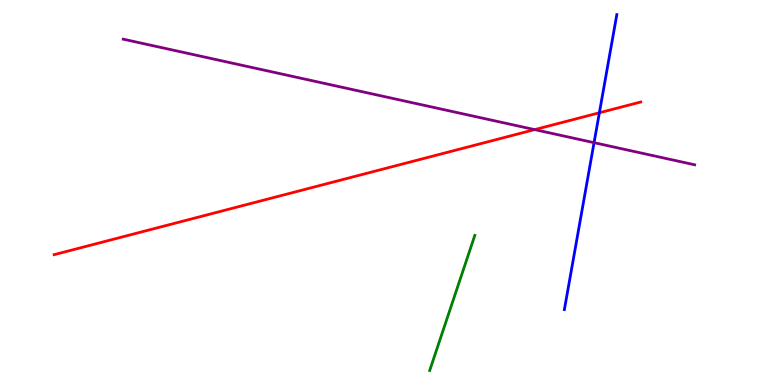[{'lines': ['blue', 'red'], 'intersections': [{'x': 7.73, 'y': 7.07}]}, {'lines': ['green', 'red'], 'intersections': []}, {'lines': ['purple', 'red'], 'intersections': [{'x': 6.9, 'y': 6.63}]}, {'lines': ['blue', 'green'], 'intersections': []}, {'lines': ['blue', 'purple'], 'intersections': [{'x': 7.67, 'y': 6.29}]}, {'lines': ['green', 'purple'], 'intersections': []}]